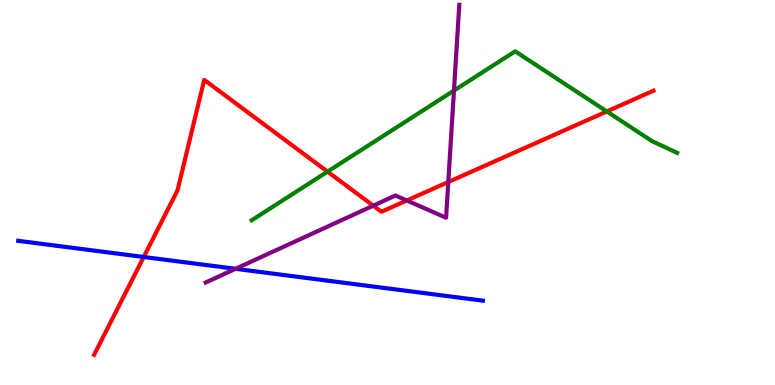[{'lines': ['blue', 'red'], 'intersections': [{'x': 1.85, 'y': 3.32}]}, {'lines': ['green', 'red'], 'intersections': [{'x': 4.23, 'y': 5.54}, {'x': 7.83, 'y': 7.1}]}, {'lines': ['purple', 'red'], 'intersections': [{'x': 4.82, 'y': 4.66}, {'x': 5.25, 'y': 4.79}, {'x': 5.78, 'y': 5.27}]}, {'lines': ['blue', 'green'], 'intersections': []}, {'lines': ['blue', 'purple'], 'intersections': [{'x': 3.04, 'y': 3.02}]}, {'lines': ['green', 'purple'], 'intersections': [{'x': 5.86, 'y': 7.65}]}]